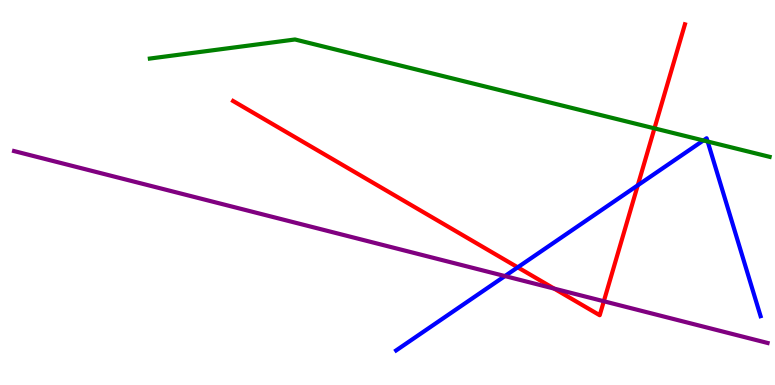[{'lines': ['blue', 'red'], 'intersections': [{'x': 6.68, 'y': 3.06}, {'x': 8.23, 'y': 5.19}]}, {'lines': ['green', 'red'], 'intersections': [{'x': 8.44, 'y': 6.67}]}, {'lines': ['purple', 'red'], 'intersections': [{'x': 7.15, 'y': 2.5}, {'x': 7.79, 'y': 2.18}]}, {'lines': ['blue', 'green'], 'intersections': [{'x': 9.08, 'y': 6.35}, {'x': 9.13, 'y': 6.32}]}, {'lines': ['blue', 'purple'], 'intersections': [{'x': 6.52, 'y': 2.83}]}, {'lines': ['green', 'purple'], 'intersections': []}]